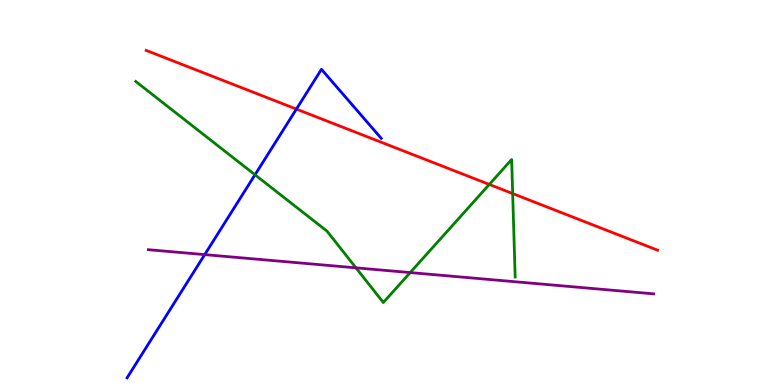[{'lines': ['blue', 'red'], 'intersections': [{'x': 3.82, 'y': 7.17}]}, {'lines': ['green', 'red'], 'intersections': [{'x': 6.31, 'y': 5.21}, {'x': 6.62, 'y': 4.97}]}, {'lines': ['purple', 'red'], 'intersections': []}, {'lines': ['blue', 'green'], 'intersections': [{'x': 3.29, 'y': 5.46}]}, {'lines': ['blue', 'purple'], 'intersections': [{'x': 2.64, 'y': 3.39}]}, {'lines': ['green', 'purple'], 'intersections': [{'x': 4.59, 'y': 3.04}, {'x': 5.29, 'y': 2.92}]}]